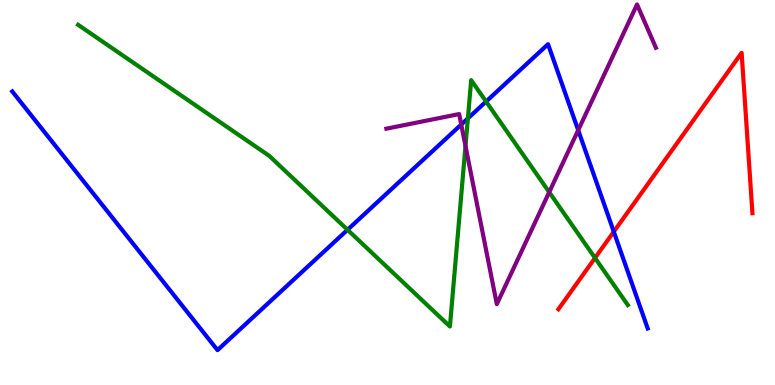[{'lines': ['blue', 'red'], 'intersections': [{'x': 7.92, 'y': 3.98}]}, {'lines': ['green', 'red'], 'intersections': [{'x': 7.68, 'y': 3.3}]}, {'lines': ['purple', 'red'], 'intersections': []}, {'lines': ['blue', 'green'], 'intersections': [{'x': 4.48, 'y': 4.03}, {'x': 6.04, 'y': 6.92}, {'x': 6.27, 'y': 7.36}]}, {'lines': ['blue', 'purple'], 'intersections': [{'x': 5.95, 'y': 6.77}, {'x': 7.46, 'y': 6.62}]}, {'lines': ['green', 'purple'], 'intersections': [{'x': 6.01, 'y': 6.21}, {'x': 7.09, 'y': 5.01}]}]